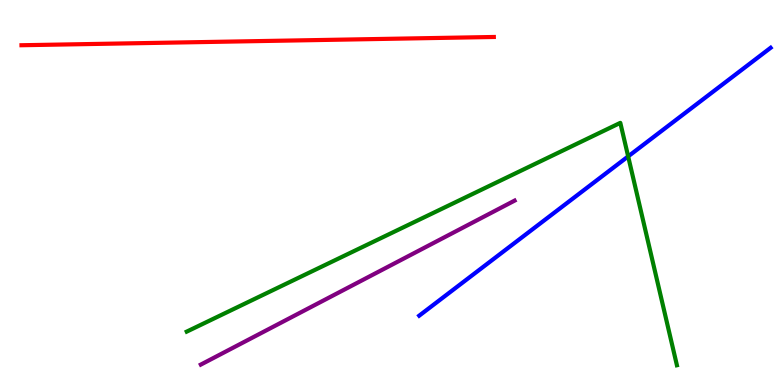[{'lines': ['blue', 'red'], 'intersections': []}, {'lines': ['green', 'red'], 'intersections': []}, {'lines': ['purple', 'red'], 'intersections': []}, {'lines': ['blue', 'green'], 'intersections': [{'x': 8.11, 'y': 5.94}]}, {'lines': ['blue', 'purple'], 'intersections': []}, {'lines': ['green', 'purple'], 'intersections': []}]